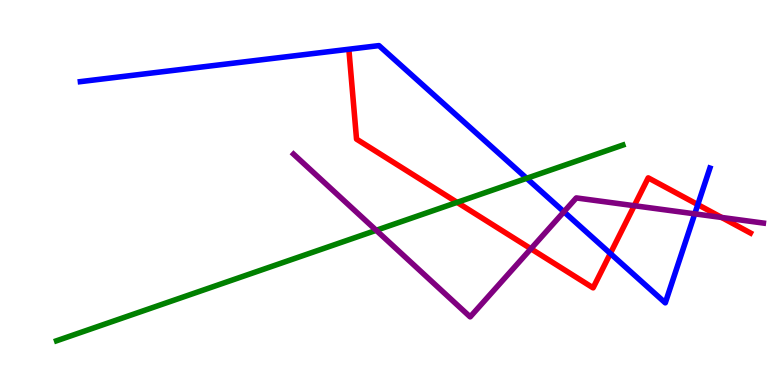[{'lines': ['blue', 'red'], 'intersections': [{'x': 7.88, 'y': 3.42}, {'x': 9.0, 'y': 4.69}]}, {'lines': ['green', 'red'], 'intersections': [{'x': 5.9, 'y': 4.74}]}, {'lines': ['purple', 'red'], 'intersections': [{'x': 6.85, 'y': 3.54}, {'x': 8.18, 'y': 4.66}, {'x': 9.31, 'y': 4.35}]}, {'lines': ['blue', 'green'], 'intersections': [{'x': 6.8, 'y': 5.37}]}, {'lines': ['blue', 'purple'], 'intersections': [{'x': 7.28, 'y': 4.5}, {'x': 8.96, 'y': 4.45}]}, {'lines': ['green', 'purple'], 'intersections': [{'x': 4.85, 'y': 4.02}]}]